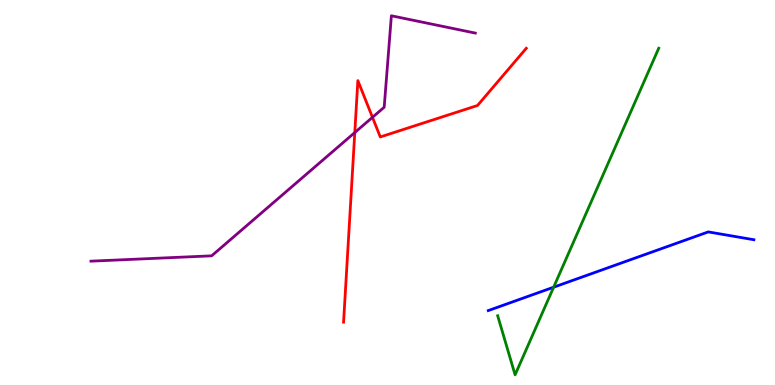[{'lines': ['blue', 'red'], 'intersections': []}, {'lines': ['green', 'red'], 'intersections': []}, {'lines': ['purple', 'red'], 'intersections': [{'x': 4.58, 'y': 6.56}, {'x': 4.81, 'y': 6.95}]}, {'lines': ['blue', 'green'], 'intersections': [{'x': 7.14, 'y': 2.54}]}, {'lines': ['blue', 'purple'], 'intersections': []}, {'lines': ['green', 'purple'], 'intersections': []}]